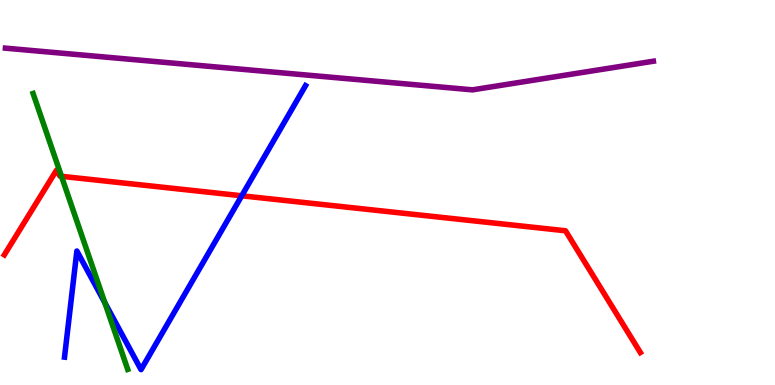[{'lines': ['blue', 'red'], 'intersections': [{'x': 3.12, 'y': 4.91}]}, {'lines': ['green', 'red'], 'intersections': [{'x': 0.793, 'y': 5.42}]}, {'lines': ['purple', 'red'], 'intersections': []}, {'lines': ['blue', 'green'], 'intersections': [{'x': 1.35, 'y': 2.14}]}, {'lines': ['blue', 'purple'], 'intersections': []}, {'lines': ['green', 'purple'], 'intersections': []}]